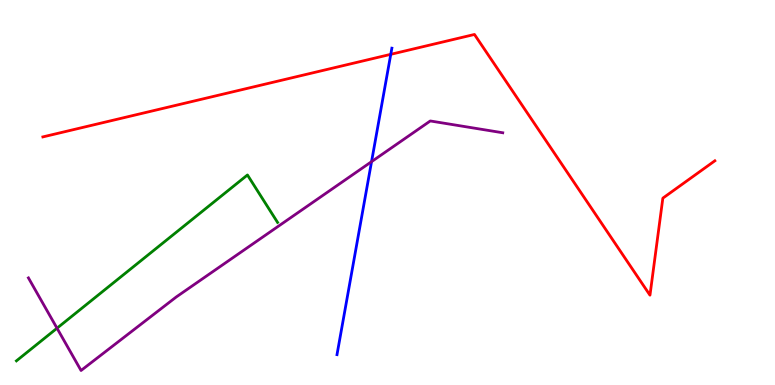[{'lines': ['blue', 'red'], 'intersections': [{'x': 5.04, 'y': 8.59}]}, {'lines': ['green', 'red'], 'intersections': []}, {'lines': ['purple', 'red'], 'intersections': []}, {'lines': ['blue', 'green'], 'intersections': []}, {'lines': ['blue', 'purple'], 'intersections': [{'x': 4.79, 'y': 5.8}]}, {'lines': ['green', 'purple'], 'intersections': [{'x': 0.736, 'y': 1.48}]}]